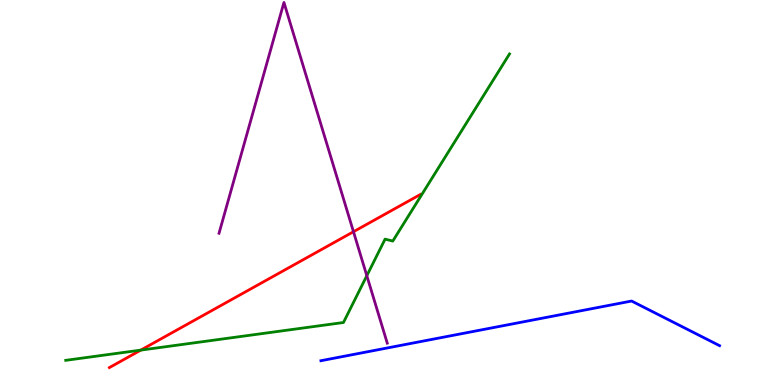[{'lines': ['blue', 'red'], 'intersections': []}, {'lines': ['green', 'red'], 'intersections': [{'x': 1.82, 'y': 0.906}]}, {'lines': ['purple', 'red'], 'intersections': [{'x': 4.56, 'y': 3.98}]}, {'lines': ['blue', 'green'], 'intersections': []}, {'lines': ['blue', 'purple'], 'intersections': []}, {'lines': ['green', 'purple'], 'intersections': [{'x': 4.73, 'y': 2.84}]}]